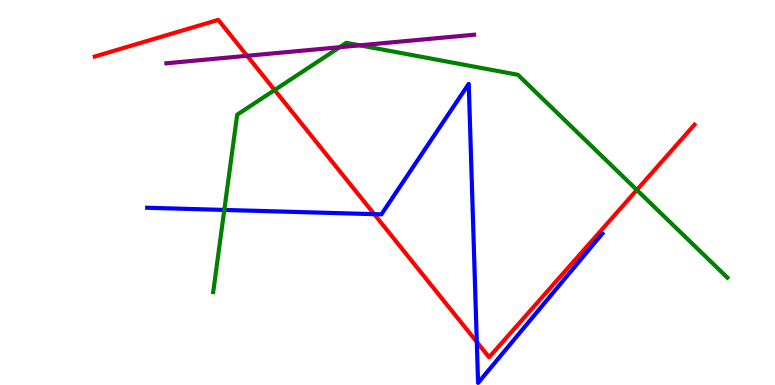[{'lines': ['blue', 'red'], 'intersections': [{'x': 4.83, 'y': 4.44}, {'x': 6.15, 'y': 1.12}]}, {'lines': ['green', 'red'], 'intersections': [{'x': 3.54, 'y': 7.66}, {'x': 8.22, 'y': 5.07}]}, {'lines': ['purple', 'red'], 'intersections': [{'x': 3.19, 'y': 8.55}]}, {'lines': ['blue', 'green'], 'intersections': [{'x': 2.89, 'y': 4.55}]}, {'lines': ['blue', 'purple'], 'intersections': []}, {'lines': ['green', 'purple'], 'intersections': [{'x': 4.38, 'y': 8.77}, {'x': 4.64, 'y': 8.82}]}]